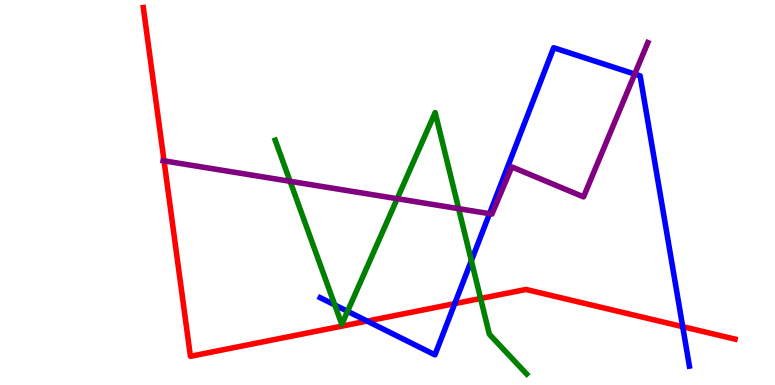[{'lines': ['blue', 'red'], 'intersections': [{'x': 4.74, 'y': 1.66}, {'x': 5.87, 'y': 2.11}, {'x': 8.81, 'y': 1.51}]}, {'lines': ['green', 'red'], 'intersections': [{'x': 6.2, 'y': 2.25}]}, {'lines': ['purple', 'red'], 'intersections': [{'x': 2.12, 'y': 5.82}]}, {'lines': ['blue', 'green'], 'intersections': [{'x': 4.32, 'y': 2.08}, {'x': 4.48, 'y': 1.91}, {'x': 6.08, 'y': 3.23}]}, {'lines': ['blue', 'purple'], 'intersections': [{'x': 6.32, 'y': 4.45}, {'x': 8.19, 'y': 8.08}]}, {'lines': ['green', 'purple'], 'intersections': [{'x': 3.74, 'y': 5.29}, {'x': 5.13, 'y': 4.84}, {'x': 5.92, 'y': 4.58}]}]